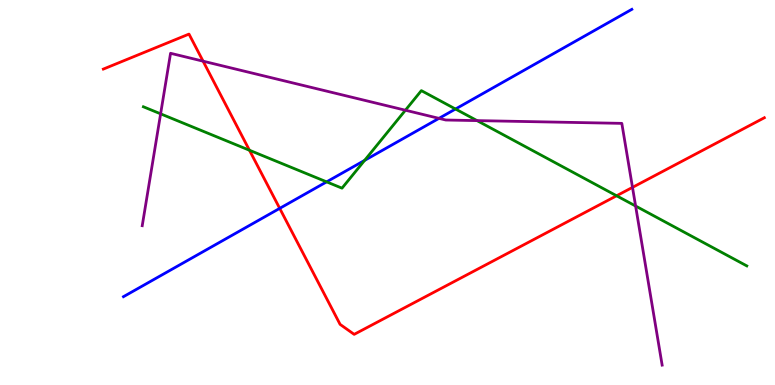[{'lines': ['blue', 'red'], 'intersections': [{'x': 3.61, 'y': 4.59}]}, {'lines': ['green', 'red'], 'intersections': [{'x': 3.22, 'y': 6.1}, {'x': 7.96, 'y': 4.92}]}, {'lines': ['purple', 'red'], 'intersections': [{'x': 2.62, 'y': 8.41}, {'x': 8.16, 'y': 5.13}]}, {'lines': ['blue', 'green'], 'intersections': [{'x': 4.21, 'y': 5.28}, {'x': 4.7, 'y': 5.83}, {'x': 5.88, 'y': 7.17}]}, {'lines': ['blue', 'purple'], 'intersections': [{'x': 5.66, 'y': 6.93}]}, {'lines': ['green', 'purple'], 'intersections': [{'x': 2.07, 'y': 7.04}, {'x': 5.23, 'y': 7.14}, {'x': 6.16, 'y': 6.87}, {'x': 8.2, 'y': 4.65}]}]